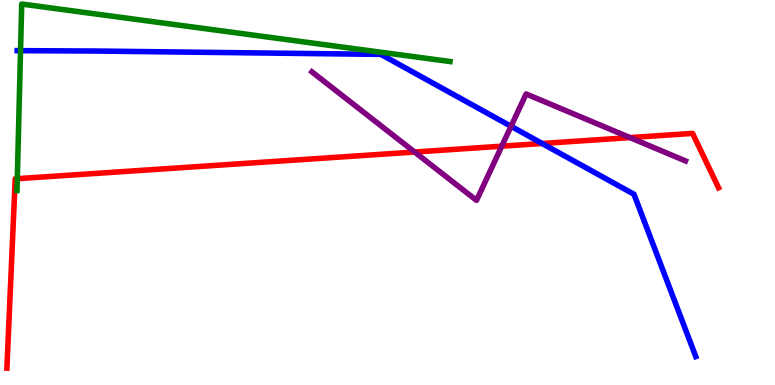[{'lines': ['blue', 'red'], 'intersections': [{'x': 7.0, 'y': 6.27}]}, {'lines': ['green', 'red'], 'intersections': [{'x': 0.223, 'y': 5.36}]}, {'lines': ['purple', 'red'], 'intersections': [{'x': 5.35, 'y': 6.05}, {'x': 6.47, 'y': 6.2}, {'x': 8.13, 'y': 6.43}]}, {'lines': ['blue', 'green'], 'intersections': [{'x': 0.265, 'y': 8.68}]}, {'lines': ['blue', 'purple'], 'intersections': [{'x': 6.59, 'y': 6.72}]}, {'lines': ['green', 'purple'], 'intersections': []}]